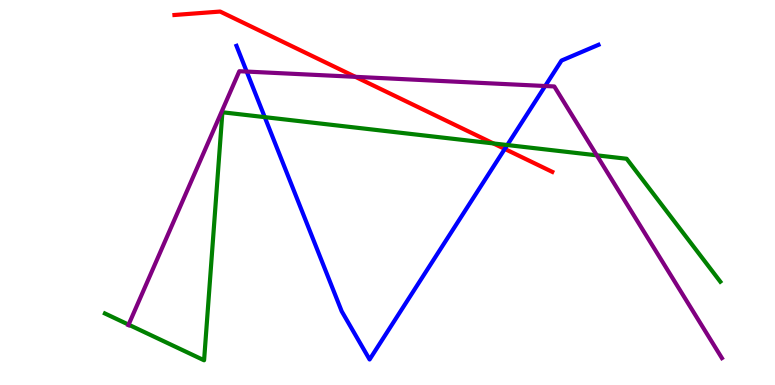[{'lines': ['blue', 'red'], 'intersections': [{'x': 6.51, 'y': 6.13}]}, {'lines': ['green', 'red'], 'intersections': [{'x': 6.37, 'y': 6.27}]}, {'lines': ['purple', 'red'], 'intersections': [{'x': 4.59, 'y': 8.0}]}, {'lines': ['blue', 'green'], 'intersections': [{'x': 3.42, 'y': 6.96}, {'x': 6.55, 'y': 6.23}]}, {'lines': ['blue', 'purple'], 'intersections': [{'x': 3.18, 'y': 8.14}, {'x': 7.03, 'y': 7.77}]}, {'lines': ['green', 'purple'], 'intersections': [{'x': 1.66, 'y': 1.57}, {'x': 7.7, 'y': 5.97}]}]